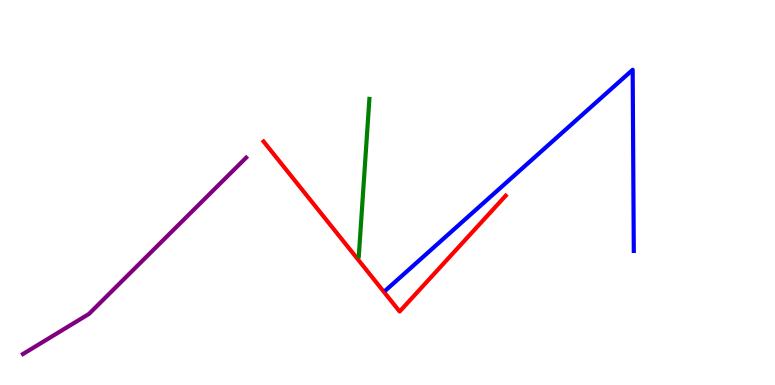[{'lines': ['blue', 'red'], 'intersections': []}, {'lines': ['green', 'red'], 'intersections': []}, {'lines': ['purple', 'red'], 'intersections': []}, {'lines': ['blue', 'green'], 'intersections': []}, {'lines': ['blue', 'purple'], 'intersections': []}, {'lines': ['green', 'purple'], 'intersections': []}]